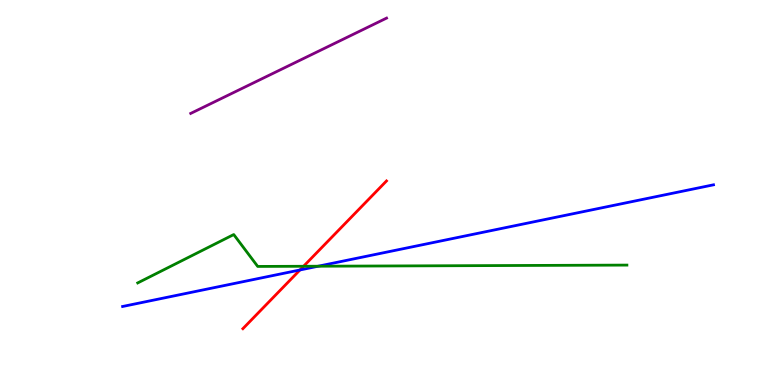[{'lines': ['blue', 'red'], 'intersections': [{'x': 3.87, 'y': 2.99}]}, {'lines': ['green', 'red'], 'intersections': [{'x': 3.92, 'y': 3.08}]}, {'lines': ['purple', 'red'], 'intersections': []}, {'lines': ['blue', 'green'], 'intersections': [{'x': 4.11, 'y': 3.09}]}, {'lines': ['blue', 'purple'], 'intersections': []}, {'lines': ['green', 'purple'], 'intersections': []}]